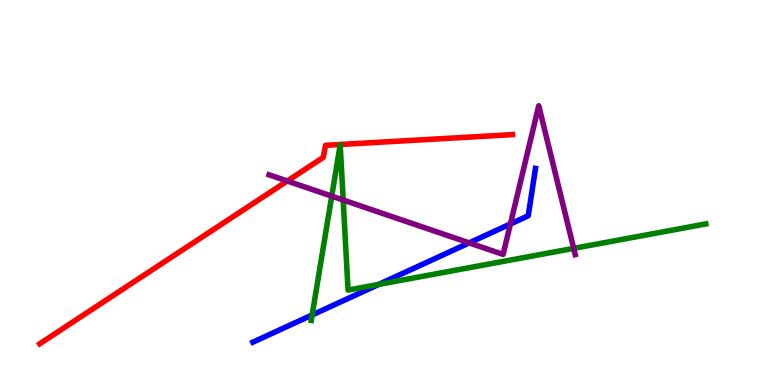[{'lines': ['blue', 'red'], 'intersections': []}, {'lines': ['green', 'red'], 'intersections': []}, {'lines': ['purple', 'red'], 'intersections': [{'x': 3.71, 'y': 5.3}]}, {'lines': ['blue', 'green'], 'intersections': [{'x': 4.03, 'y': 1.82}, {'x': 4.89, 'y': 2.61}]}, {'lines': ['blue', 'purple'], 'intersections': [{'x': 6.05, 'y': 3.69}, {'x': 6.59, 'y': 4.18}]}, {'lines': ['green', 'purple'], 'intersections': [{'x': 4.28, 'y': 4.91}, {'x': 4.43, 'y': 4.8}, {'x': 7.4, 'y': 3.55}]}]